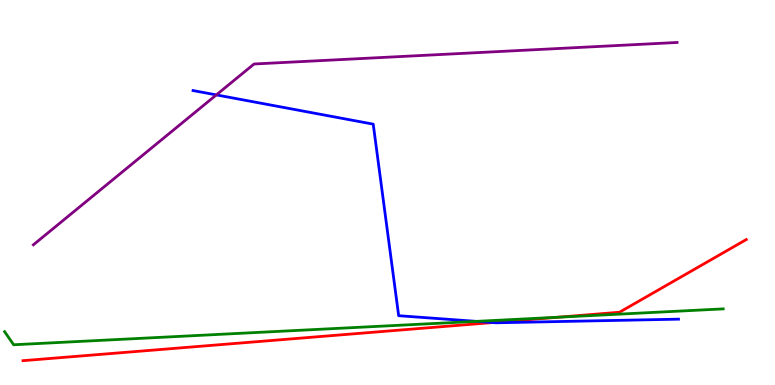[{'lines': ['blue', 'red'], 'intersections': [{'x': 6.36, 'y': 1.62}]}, {'lines': ['green', 'red'], 'intersections': [{'x': 7.2, 'y': 1.76}]}, {'lines': ['purple', 'red'], 'intersections': []}, {'lines': ['blue', 'green'], 'intersections': [{'x': 6.15, 'y': 1.65}]}, {'lines': ['blue', 'purple'], 'intersections': [{'x': 2.79, 'y': 7.54}]}, {'lines': ['green', 'purple'], 'intersections': []}]